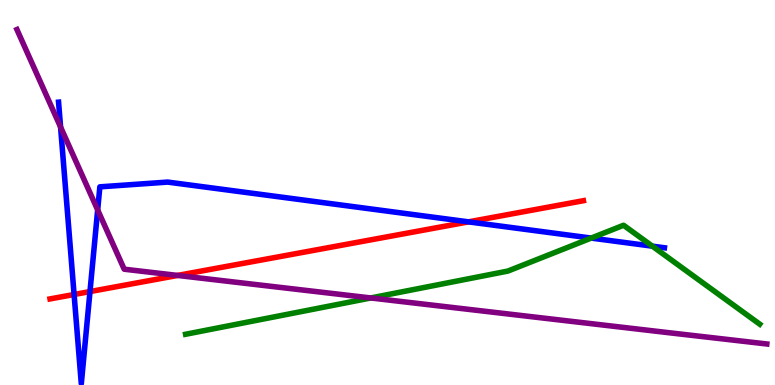[{'lines': ['blue', 'red'], 'intersections': [{'x': 0.956, 'y': 2.35}, {'x': 1.16, 'y': 2.43}, {'x': 6.05, 'y': 4.24}]}, {'lines': ['green', 'red'], 'intersections': []}, {'lines': ['purple', 'red'], 'intersections': [{'x': 2.29, 'y': 2.85}]}, {'lines': ['blue', 'green'], 'intersections': [{'x': 7.63, 'y': 3.82}, {'x': 8.42, 'y': 3.61}]}, {'lines': ['blue', 'purple'], 'intersections': [{'x': 0.782, 'y': 6.7}, {'x': 1.26, 'y': 4.55}]}, {'lines': ['green', 'purple'], 'intersections': [{'x': 4.78, 'y': 2.26}]}]